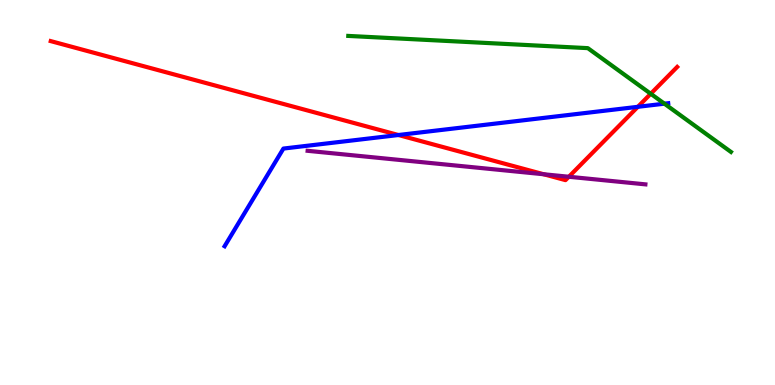[{'lines': ['blue', 'red'], 'intersections': [{'x': 5.14, 'y': 6.49}, {'x': 8.23, 'y': 7.23}]}, {'lines': ['green', 'red'], 'intersections': [{'x': 8.4, 'y': 7.56}]}, {'lines': ['purple', 'red'], 'intersections': [{'x': 7.02, 'y': 5.47}, {'x': 7.34, 'y': 5.41}]}, {'lines': ['blue', 'green'], 'intersections': [{'x': 8.57, 'y': 7.31}]}, {'lines': ['blue', 'purple'], 'intersections': []}, {'lines': ['green', 'purple'], 'intersections': []}]